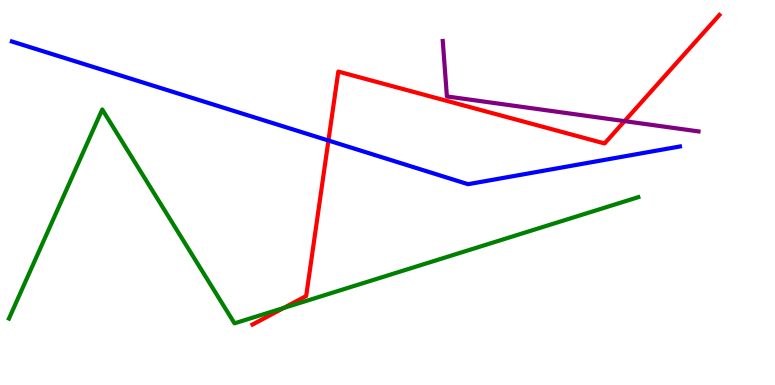[{'lines': ['blue', 'red'], 'intersections': [{'x': 4.24, 'y': 6.35}]}, {'lines': ['green', 'red'], 'intersections': [{'x': 3.66, 'y': 2.0}]}, {'lines': ['purple', 'red'], 'intersections': [{'x': 8.06, 'y': 6.85}]}, {'lines': ['blue', 'green'], 'intersections': []}, {'lines': ['blue', 'purple'], 'intersections': []}, {'lines': ['green', 'purple'], 'intersections': []}]